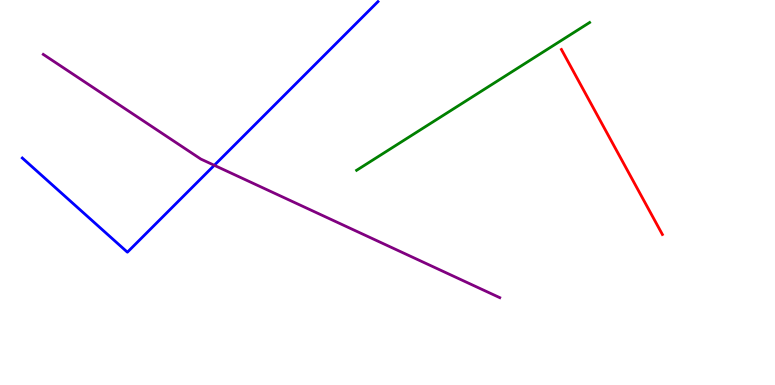[{'lines': ['blue', 'red'], 'intersections': []}, {'lines': ['green', 'red'], 'intersections': []}, {'lines': ['purple', 'red'], 'intersections': []}, {'lines': ['blue', 'green'], 'intersections': []}, {'lines': ['blue', 'purple'], 'intersections': [{'x': 2.76, 'y': 5.71}]}, {'lines': ['green', 'purple'], 'intersections': []}]